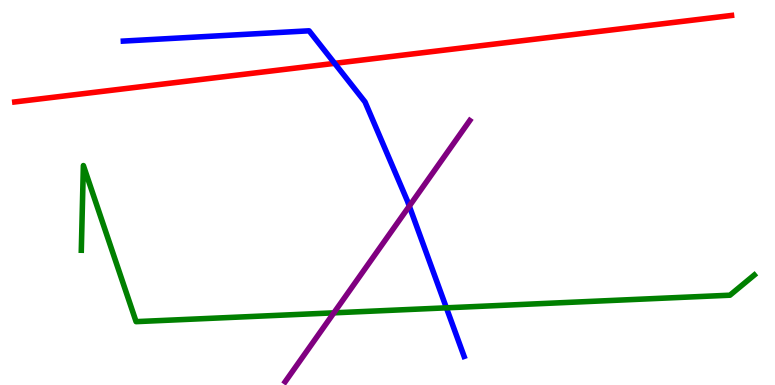[{'lines': ['blue', 'red'], 'intersections': [{'x': 4.32, 'y': 8.35}]}, {'lines': ['green', 'red'], 'intersections': []}, {'lines': ['purple', 'red'], 'intersections': []}, {'lines': ['blue', 'green'], 'intersections': [{'x': 5.76, 'y': 2.0}]}, {'lines': ['blue', 'purple'], 'intersections': [{'x': 5.28, 'y': 4.65}]}, {'lines': ['green', 'purple'], 'intersections': [{'x': 4.31, 'y': 1.87}]}]